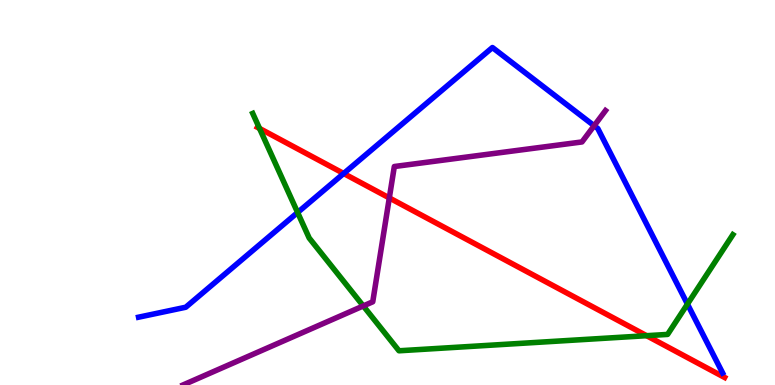[{'lines': ['blue', 'red'], 'intersections': [{'x': 4.43, 'y': 5.49}]}, {'lines': ['green', 'red'], 'intersections': [{'x': 3.35, 'y': 6.66}, {'x': 8.34, 'y': 1.28}]}, {'lines': ['purple', 'red'], 'intersections': [{'x': 5.02, 'y': 4.86}]}, {'lines': ['blue', 'green'], 'intersections': [{'x': 3.84, 'y': 4.48}, {'x': 8.87, 'y': 2.1}]}, {'lines': ['blue', 'purple'], 'intersections': [{'x': 7.67, 'y': 6.73}]}, {'lines': ['green', 'purple'], 'intersections': [{'x': 4.69, 'y': 2.05}]}]